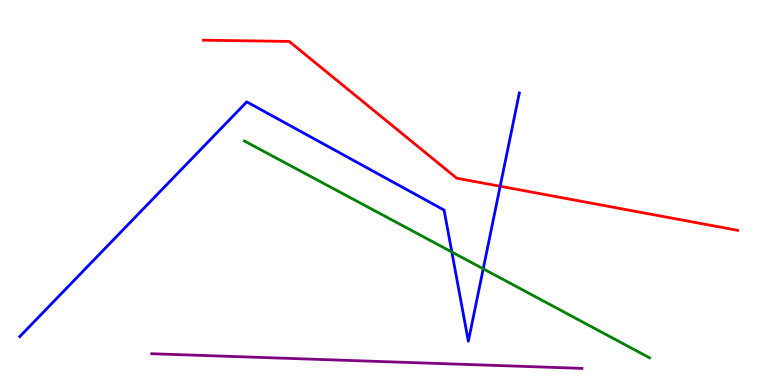[{'lines': ['blue', 'red'], 'intersections': [{'x': 6.45, 'y': 5.16}]}, {'lines': ['green', 'red'], 'intersections': []}, {'lines': ['purple', 'red'], 'intersections': []}, {'lines': ['blue', 'green'], 'intersections': [{'x': 5.83, 'y': 3.45}, {'x': 6.24, 'y': 3.02}]}, {'lines': ['blue', 'purple'], 'intersections': []}, {'lines': ['green', 'purple'], 'intersections': []}]